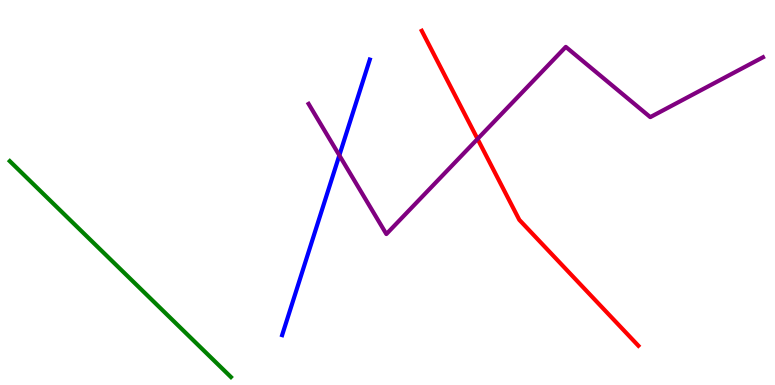[{'lines': ['blue', 'red'], 'intersections': []}, {'lines': ['green', 'red'], 'intersections': []}, {'lines': ['purple', 'red'], 'intersections': [{'x': 6.16, 'y': 6.39}]}, {'lines': ['blue', 'green'], 'intersections': []}, {'lines': ['blue', 'purple'], 'intersections': [{'x': 4.38, 'y': 5.97}]}, {'lines': ['green', 'purple'], 'intersections': []}]